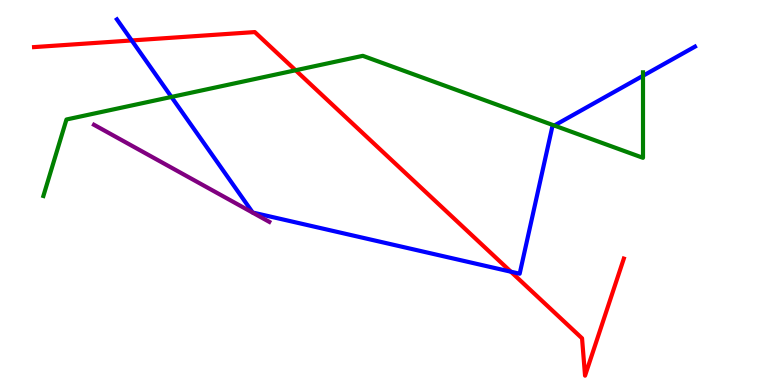[{'lines': ['blue', 'red'], 'intersections': [{'x': 1.7, 'y': 8.95}, {'x': 6.59, 'y': 2.94}]}, {'lines': ['green', 'red'], 'intersections': [{'x': 3.81, 'y': 8.17}]}, {'lines': ['purple', 'red'], 'intersections': []}, {'lines': ['blue', 'green'], 'intersections': [{'x': 2.21, 'y': 7.48}, {'x': 7.15, 'y': 6.74}, {'x': 8.3, 'y': 8.03}]}, {'lines': ['blue', 'purple'], 'intersections': []}, {'lines': ['green', 'purple'], 'intersections': []}]